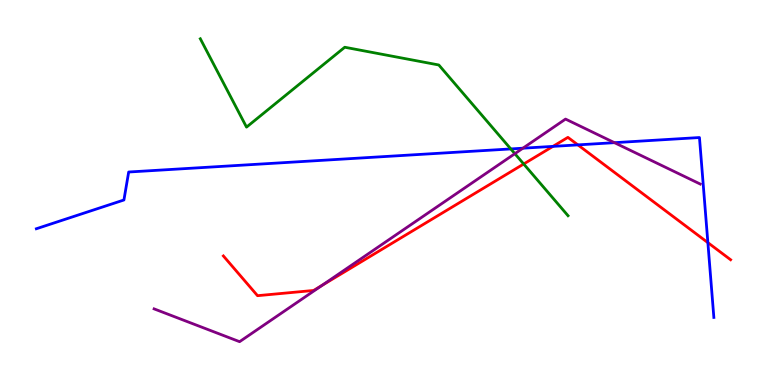[{'lines': ['blue', 'red'], 'intersections': [{'x': 7.13, 'y': 6.2}, {'x': 7.46, 'y': 6.24}, {'x': 9.13, 'y': 3.7}]}, {'lines': ['green', 'red'], 'intersections': [{'x': 6.76, 'y': 5.74}]}, {'lines': ['purple', 'red'], 'intersections': [{'x': 4.15, 'y': 2.59}]}, {'lines': ['blue', 'green'], 'intersections': [{'x': 6.59, 'y': 6.13}]}, {'lines': ['blue', 'purple'], 'intersections': [{'x': 6.75, 'y': 6.15}, {'x': 7.93, 'y': 6.29}]}, {'lines': ['green', 'purple'], 'intersections': [{'x': 6.64, 'y': 6.01}]}]